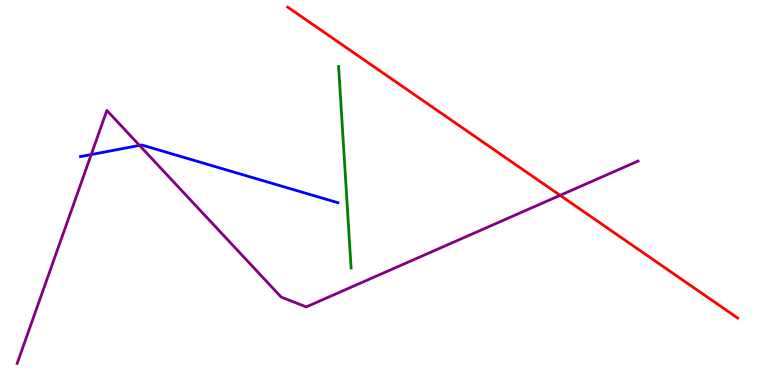[{'lines': ['blue', 'red'], 'intersections': []}, {'lines': ['green', 'red'], 'intersections': []}, {'lines': ['purple', 'red'], 'intersections': [{'x': 7.23, 'y': 4.93}]}, {'lines': ['blue', 'green'], 'intersections': []}, {'lines': ['blue', 'purple'], 'intersections': [{'x': 1.18, 'y': 5.99}, {'x': 1.8, 'y': 6.22}]}, {'lines': ['green', 'purple'], 'intersections': []}]